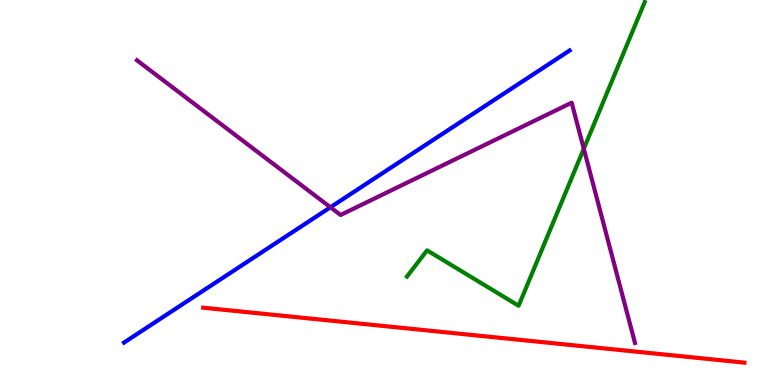[{'lines': ['blue', 'red'], 'intersections': []}, {'lines': ['green', 'red'], 'intersections': []}, {'lines': ['purple', 'red'], 'intersections': []}, {'lines': ['blue', 'green'], 'intersections': []}, {'lines': ['blue', 'purple'], 'intersections': [{'x': 4.26, 'y': 4.62}]}, {'lines': ['green', 'purple'], 'intersections': [{'x': 7.53, 'y': 6.14}]}]